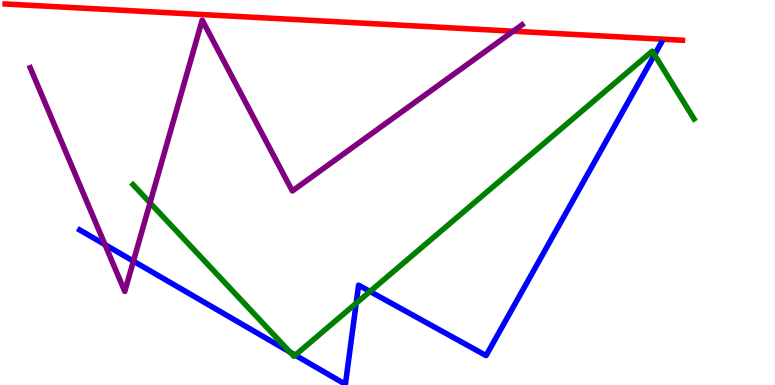[{'lines': ['blue', 'red'], 'intersections': []}, {'lines': ['green', 'red'], 'intersections': []}, {'lines': ['purple', 'red'], 'intersections': [{'x': 6.62, 'y': 9.19}]}, {'lines': ['blue', 'green'], 'intersections': [{'x': 3.74, 'y': 0.856}, {'x': 3.81, 'y': 0.775}, {'x': 4.6, 'y': 2.12}, {'x': 4.77, 'y': 2.43}, {'x': 8.45, 'y': 8.58}]}, {'lines': ['blue', 'purple'], 'intersections': [{'x': 1.35, 'y': 3.65}, {'x': 1.72, 'y': 3.22}]}, {'lines': ['green', 'purple'], 'intersections': [{'x': 1.94, 'y': 4.73}]}]